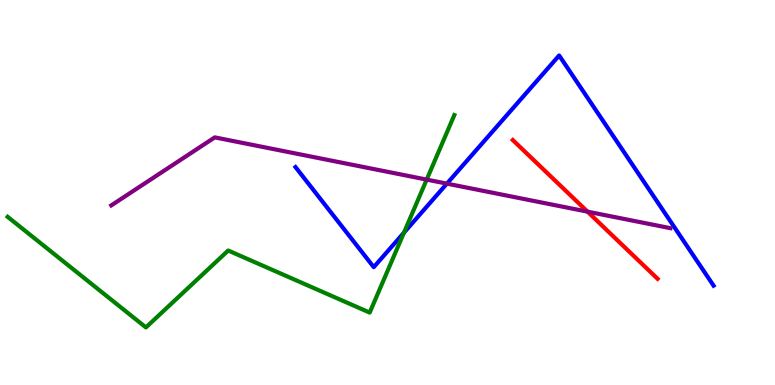[{'lines': ['blue', 'red'], 'intersections': []}, {'lines': ['green', 'red'], 'intersections': []}, {'lines': ['purple', 'red'], 'intersections': [{'x': 7.58, 'y': 4.5}]}, {'lines': ['blue', 'green'], 'intersections': [{'x': 5.21, 'y': 3.96}]}, {'lines': ['blue', 'purple'], 'intersections': [{'x': 5.77, 'y': 5.23}]}, {'lines': ['green', 'purple'], 'intersections': [{'x': 5.51, 'y': 5.33}]}]